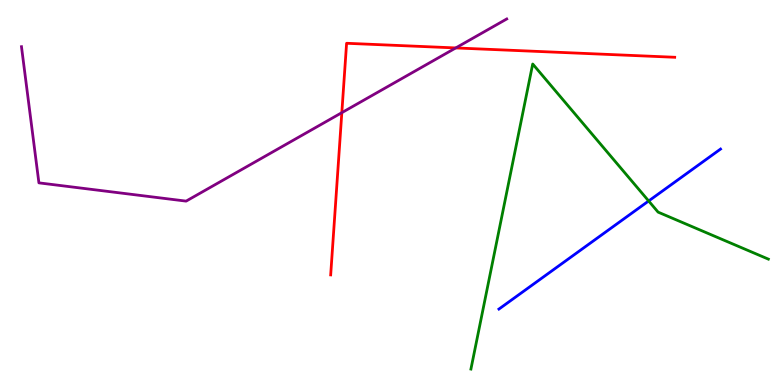[{'lines': ['blue', 'red'], 'intersections': []}, {'lines': ['green', 'red'], 'intersections': []}, {'lines': ['purple', 'red'], 'intersections': [{'x': 4.41, 'y': 7.07}, {'x': 5.88, 'y': 8.76}]}, {'lines': ['blue', 'green'], 'intersections': [{'x': 8.37, 'y': 4.78}]}, {'lines': ['blue', 'purple'], 'intersections': []}, {'lines': ['green', 'purple'], 'intersections': []}]